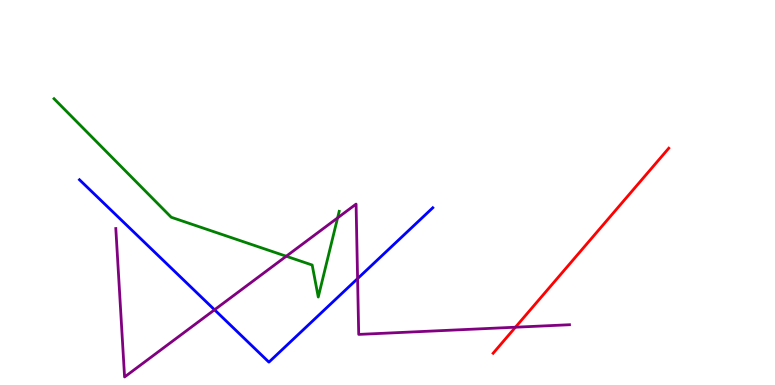[{'lines': ['blue', 'red'], 'intersections': []}, {'lines': ['green', 'red'], 'intersections': []}, {'lines': ['purple', 'red'], 'intersections': [{'x': 6.65, 'y': 1.5}]}, {'lines': ['blue', 'green'], 'intersections': []}, {'lines': ['blue', 'purple'], 'intersections': [{'x': 2.77, 'y': 1.95}, {'x': 4.61, 'y': 2.76}]}, {'lines': ['green', 'purple'], 'intersections': [{'x': 3.69, 'y': 3.34}, {'x': 4.36, 'y': 4.34}]}]